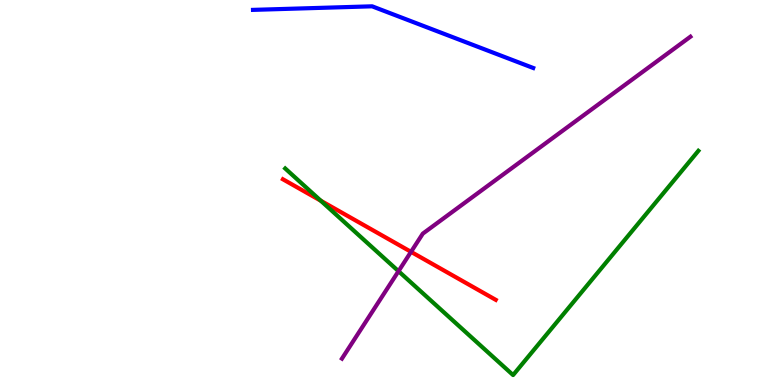[{'lines': ['blue', 'red'], 'intersections': []}, {'lines': ['green', 'red'], 'intersections': [{'x': 4.14, 'y': 4.79}]}, {'lines': ['purple', 'red'], 'intersections': [{'x': 5.3, 'y': 3.46}]}, {'lines': ['blue', 'green'], 'intersections': []}, {'lines': ['blue', 'purple'], 'intersections': []}, {'lines': ['green', 'purple'], 'intersections': [{'x': 5.14, 'y': 2.96}]}]